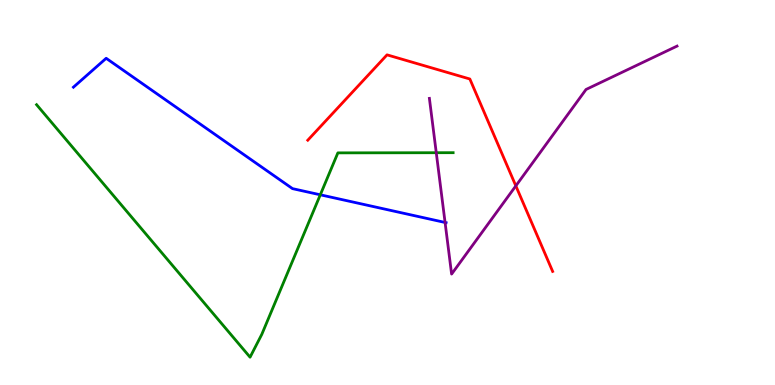[{'lines': ['blue', 'red'], 'intersections': []}, {'lines': ['green', 'red'], 'intersections': []}, {'lines': ['purple', 'red'], 'intersections': [{'x': 6.66, 'y': 5.17}]}, {'lines': ['blue', 'green'], 'intersections': [{'x': 4.13, 'y': 4.94}]}, {'lines': ['blue', 'purple'], 'intersections': [{'x': 5.74, 'y': 4.22}]}, {'lines': ['green', 'purple'], 'intersections': [{'x': 5.63, 'y': 6.03}]}]